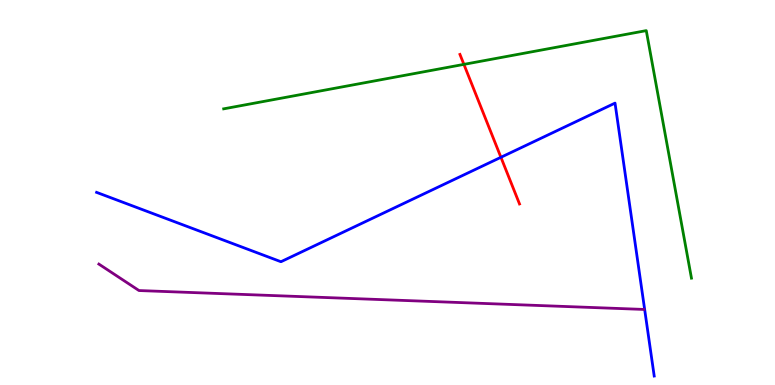[{'lines': ['blue', 'red'], 'intersections': [{'x': 6.46, 'y': 5.91}]}, {'lines': ['green', 'red'], 'intersections': [{'x': 5.99, 'y': 8.33}]}, {'lines': ['purple', 'red'], 'intersections': []}, {'lines': ['blue', 'green'], 'intersections': []}, {'lines': ['blue', 'purple'], 'intersections': []}, {'lines': ['green', 'purple'], 'intersections': []}]